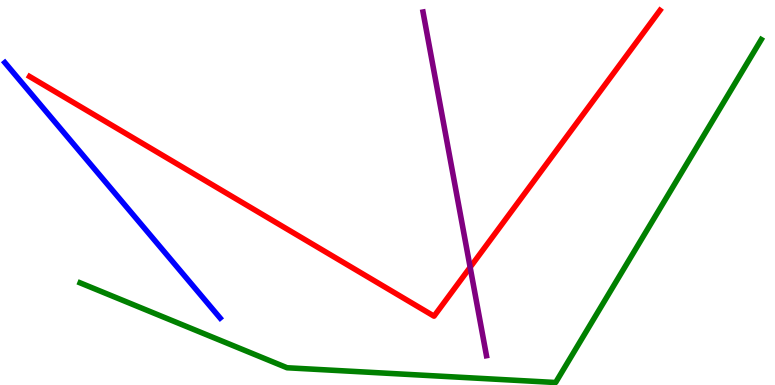[{'lines': ['blue', 'red'], 'intersections': []}, {'lines': ['green', 'red'], 'intersections': []}, {'lines': ['purple', 'red'], 'intersections': [{'x': 6.07, 'y': 3.06}]}, {'lines': ['blue', 'green'], 'intersections': []}, {'lines': ['blue', 'purple'], 'intersections': []}, {'lines': ['green', 'purple'], 'intersections': []}]